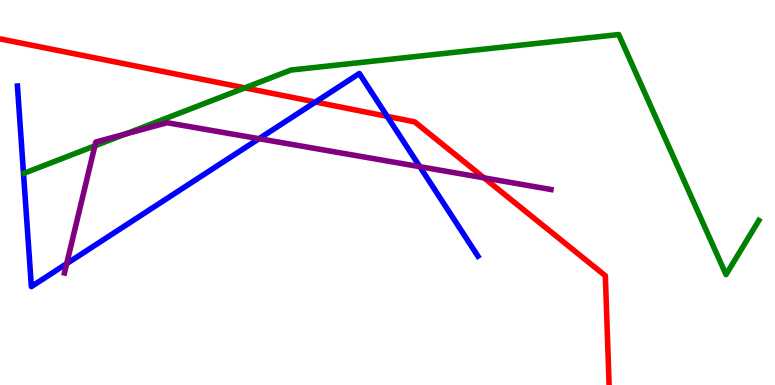[{'lines': ['blue', 'red'], 'intersections': [{'x': 4.07, 'y': 7.35}, {'x': 5.0, 'y': 6.98}]}, {'lines': ['green', 'red'], 'intersections': [{'x': 3.16, 'y': 7.72}]}, {'lines': ['purple', 'red'], 'intersections': [{'x': 6.25, 'y': 5.38}]}, {'lines': ['blue', 'green'], 'intersections': []}, {'lines': ['blue', 'purple'], 'intersections': [{'x': 0.861, 'y': 3.15}, {'x': 3.34, 'y': 6.4}, {'x': 5.42, 'y': 5.67}]}, {'lines': ['green', 'purple'], 'intersections': [{'x': 1.22, 'y': 6.21}, {'x': 1.62, 'y': 6.52}]}]